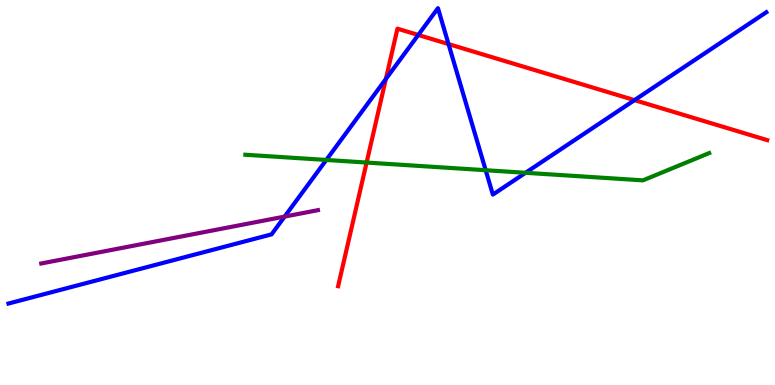[{'lines': ['blue', 'red'], 'intersections': [{'x': 4.98, 'y': 7.95}, {'x': 5.4, 'y': 9.09}, {'x': 5.79, 'y': 8.86}, {'x': 8.19, 'y': 7.4}]}, {'lines': ['green', 'red'], 'intersections': [{'x': 4.73, 'y': 5.78}]}, {'lines': ['purple', 'red'], 'intersections': []}, {'lines': ['blue', 'green'], 'intersections': [{'x': 4.21, 'y': 5.85}, {'x': 6.27, 'y': 5.58}, {'x': 6.78, 'y': 5.51}]}, {'lines': ['blue', 'purple'], 'intersections': [{'x': 3.67, 'y': 4.37}]}, {'lines': ['green', 'purple'], 'intersections': []}]